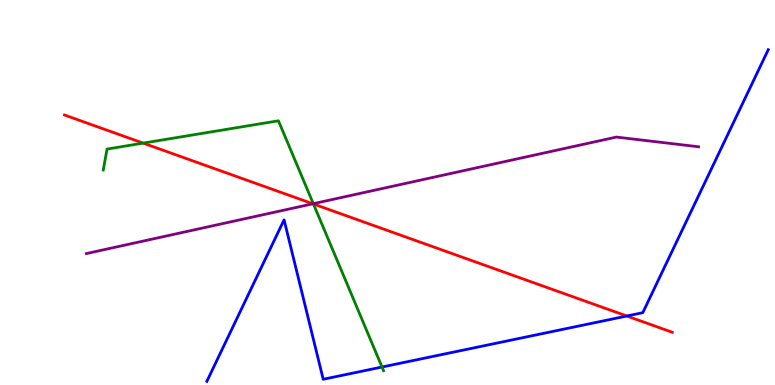[{'lines': ['blue', 'red'], 'intersections': [{'x': 8.09, 'y': 1.79}]}, {'lines': ['green', 'red'], 'intersections': [{'x': 1.85, 'y': 6.28}, {'x': 4.04, 'y': 4.7}]}, {'lines': ['purple', 'red'], 'intersections': [{'x': 4.04, 'y': 4.71}]}, {'lines': ['blue', 'green'], 'intersections': [{'x': 4.93, 'y': 0.467}]}, {'lines': ['blue', 'purple'], 'intersections': []}, {'lines': ['green', 'purple'], 'intersections': [{'x': 4.04, 'y': 4.71}]}]